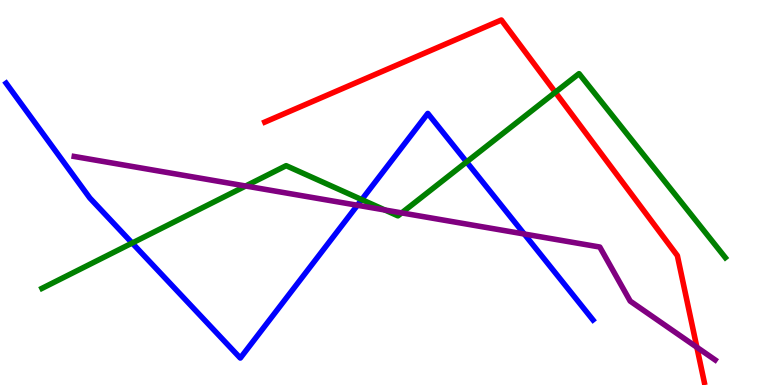[{'lines': ['blue', 'red'], 'intersections': []}, {'lines': ['green', 'red'], 'intersections': [{'x': 7.17, 'y': 7.6}]}, {'lines': ['purple', 'red'], 'intersections': [{'x': 8.99, 'y': 0.98}]}, {'lines': ['blue', 'green'], 'intersections': [{'x': 1.71, 'y': 3.69}, {'x': 4.67, 'y': 4.82}, {'x': 6.02, 'y': 5.79}]}, {'lines': ['blue', 'purple'], 'intersections': [{'x': 4.61, 'y': 4.67}, {'x': 6.76, 'y': 3.92}]}, {'lines': ['green', 'purple'], 'intersections': [{'x': 3.17, 'y': 5.17}, {'x': 4.97, 'y': 4.55}, {'x': 5.18, 'y': 4.47}]}]